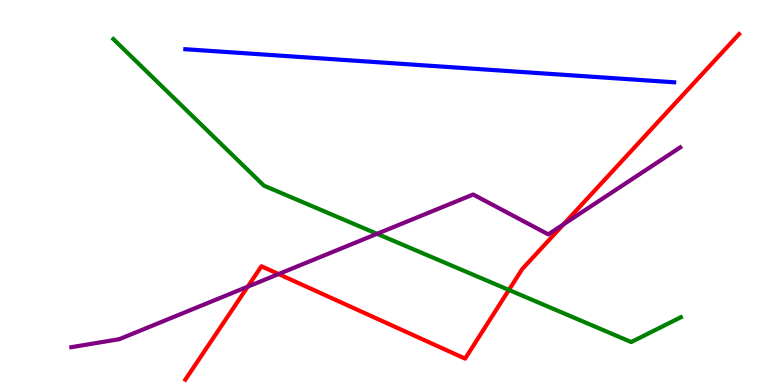[{'lines': ['blue', 'red'], 'intersections': []}, {'lines': ['green', 'red'], 'intersections': [{'x': 6.57, 'y': 2.47}]}, {'lines': ['purple', 'red'], 'intersections': [{'x': 3.2, 'y': 2.55}, {'x': 3.59, 'y': 2.88}, {'x': 7.27, 'y': 4.17}]}, {'lines': ['blue', 'green'], 'intersections': []}, {'lines': ['blue', 'purple'], 'intersections': []}, {'lines': ['green', 'purple'], 'intersections': [{'x': 4.87, 'y': 3.93}]}]